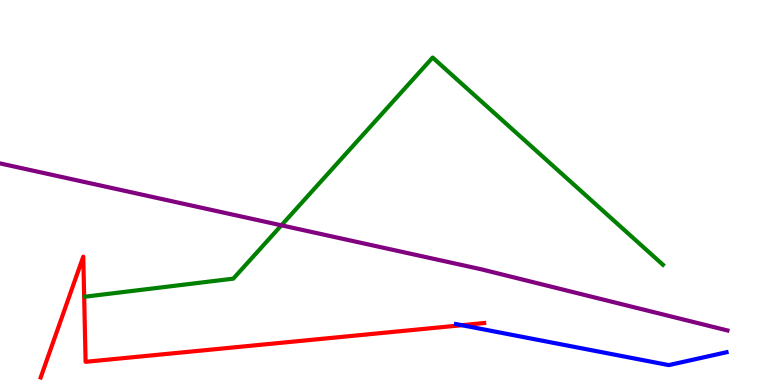[{'lines': ['blue', 'red'], 'intersections': [{'x': 5.96, 'y': 1.55}]}, {'lines': ['green', 'red'], 'intersections': []}, {'lines': ['purple', 'red'], 'intersections': []}, {'lines': ['blue', 'green'], 'intersections': []}, {'lines': ['blue', 'purple'], 'intersections': []}, {'lines': ['green', 'purple'], 'intersections': [{'x': 3.63, 'y': 4.15}]}]